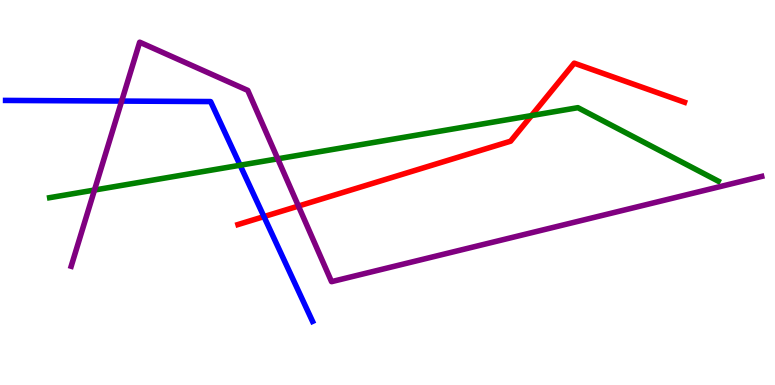[{'lines': ['blue', 'red'], 'intersections': [{'x': 3.41, 'y': 4.37}]}, {'lines': ['green', 'red'], 'intersections': [{'x': 6.86, 'y': 7.0}]}, {'lines': ['purple', 'red'], 'intersections': [{'x': 3.85, 'y': 4.65}]}, {'lines': ['blue', 'green'], 'intersections': [{'x': 3.1, 'y': 5.71}]}, {'lines': ['blue', 'purple'], 'intersections': [{'x': 1.57, 'y': 7.37}]}, {'lines': ['green', 'purple'], 'intersections': [{'x': 1.22, 'y': 5.06}, {'x': 3.58, 'y': 5.87}]}]